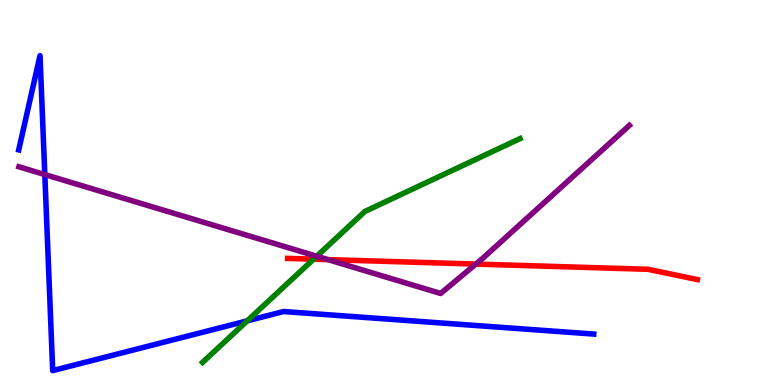[{'lines': ['blue', 'red'], 'intersections': []}, {'lines': ['green', 'red'], 'intersections': [{'x': 4.05, 'y': 3.27}]}, {'lines': ['purple', 'red'], 'intersections': [{'x': 4.23, 'y': 3.26}, {'x': 6.14, 'y': 3.14}]}, {'lines': ['blue', 'green'], 'intersections': [{'x': 3.19, 'y': 1.67}]}, {'lines': ['blue', 'purple'], 'intersections': [{'x': 0.578, 'y': 5.47}]}, {'lines': ['green', 'purple'], 'intersections': [{'x': 4.09, 'y': 3.34}]}]